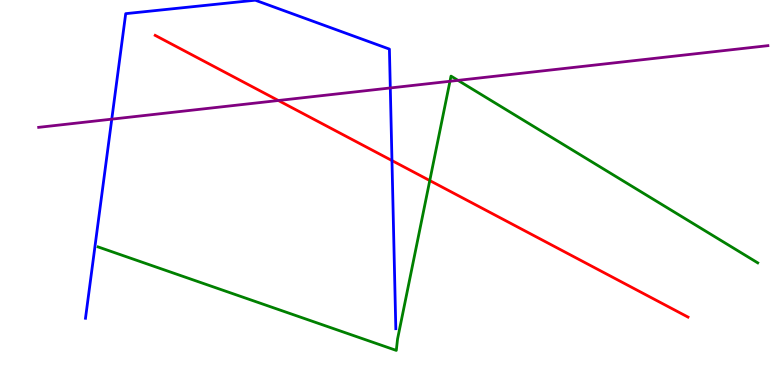[{'lines': ['blue', 'red'], 'intersections': [{'x': 5.06, 'y': 5.83}]}, {'lines': ['green', 'red'], 'intersections': [{'x': 5.55, 'y': 5.31}]}, {'lines': ['purple', 'red'], 'intersections': [{'x': 3.59, 'y': 7.39}]}, {'lines': ['blue', 'green'], 'intersections': []}, {'lines': ['blue', 'purple'], 'intersections': [{'x': 1.44, 'y': 6.91}, {'x': 5.04, 'y': 7.72}]}, {'lines': ['green', 'purple'], 'intersections': [{'x': 5.81, 'y': 7.89}, {'x': 5.91, 'y': 7.91}]}]